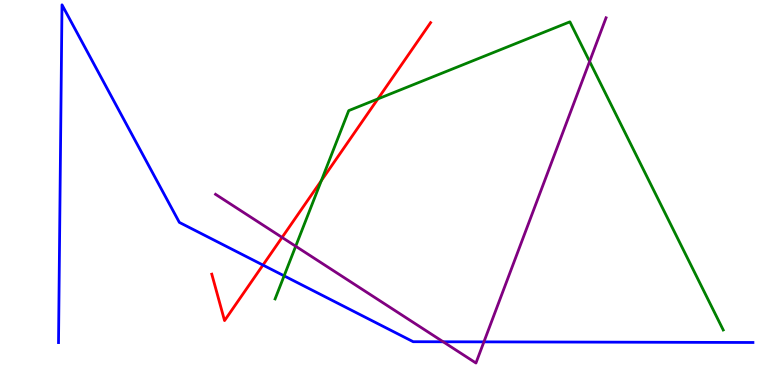[{'lines': ['blue', 'red'], 'intersections': [{'x': 3.39, 'y': 3.12}]}, {'lines': ['green', 'red'], 'intersections': [{'x': 4.15, 'y': 5.31}, {'x': 4.88, 'y': 7.43}]}, {'lines': ['purple', 'red'], 'intersections': [{'x': 3.64, 'y': 3.83}]}, {'lines': ['blue', 'green'], 'intersections': [{'x': 3.67, 'y': 2.84}]}, {'lines': ['blue', 'purple'], 'intersections': [{'x': 5.72, 'y': 1.12}, {'x': 6.24, 'y': 1.12}]}, {'lines': ['green', 'purple'], 'intersections': [{'x': 3.82, 'y': 3.6}, {'x': 7.61, 'y': 8.4}]}]